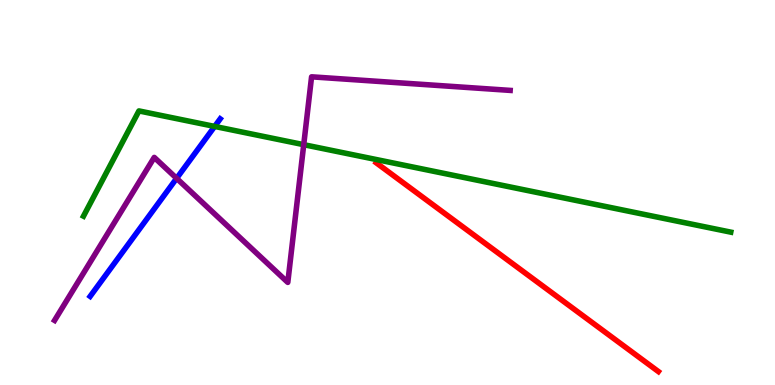[{'lines': ['blue', 'red'], 'intersections': []}, {'lines': ['green', 'red'], 'intersections': []}, {'lines': ['purple', 'red'], 'intersections': []}, {'lines': ['blue', 'green'], 'intersections': [{'x': 2.77, 'y': 6.72}]}, {'lines': ['blue', 'purple'], 'intersections': [{'x': 2.28, 'y': 5.37}]}, {'lines': ['green', 'purple'], 'intersections': [{'x': 3.92, 'y': 6.24}]}]